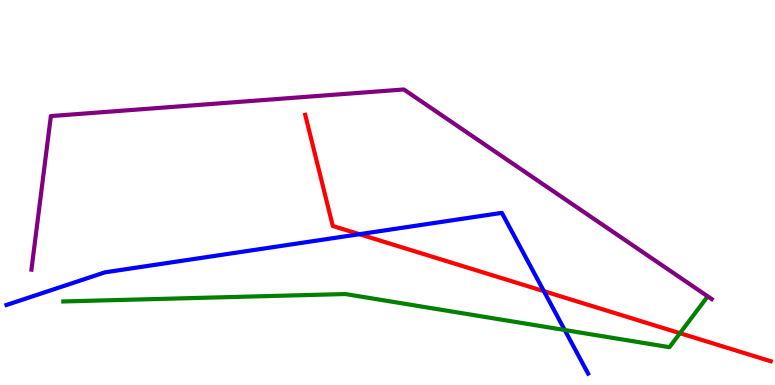[{'lines': ['blue', 'red'], 'intersections': [{'x': 4.64, 'y': 3.92}, {'x': 7.02, 'y': 2.44}]}, {'lines': ['green', 'red'], 'intersections': [{'x': 8.77, 'y': 1.35}]}, {'lines': ['purple', 'red'], 'intersections': []}, {'lines': ['blue', 'green'], 'intersections': [{'x': 7.29, 'y': 1.43}]}, {'lines': ['blue', 'purple'], 'intersections': []}, {'lines': ['green', 'purple'], 'intersections': []}]